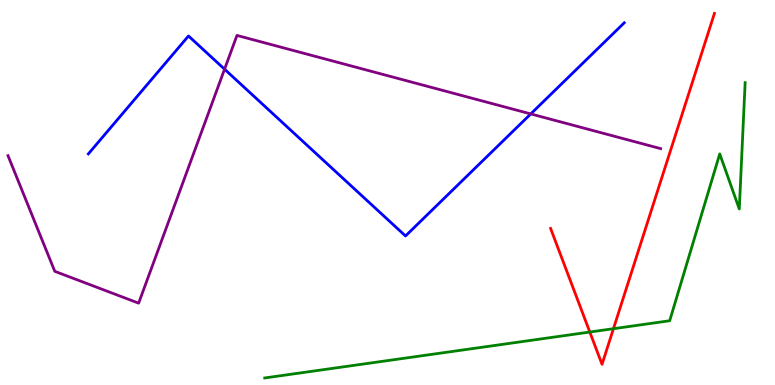[{'lines': ['blue', 'red'], 'intersections': []}, {'lines': ['green', 'red'], 'intersections': [{'x': 7.61, 'y': 1.38}, {'x': 7.92, 'y': 1.46}]}, {'lines': ['purple', 'red'], 'intersections': []}, {'lines': ['blue', 'green'], 'intersections': []}, {'lines': ['blue', 'purple'], 'intersections': [{'x': 2.9, 'y': 8.2}, {'x': 6.85, 'y': 7.04}]}, {'lines': ['green', 'purple'], 'intersections': []}]